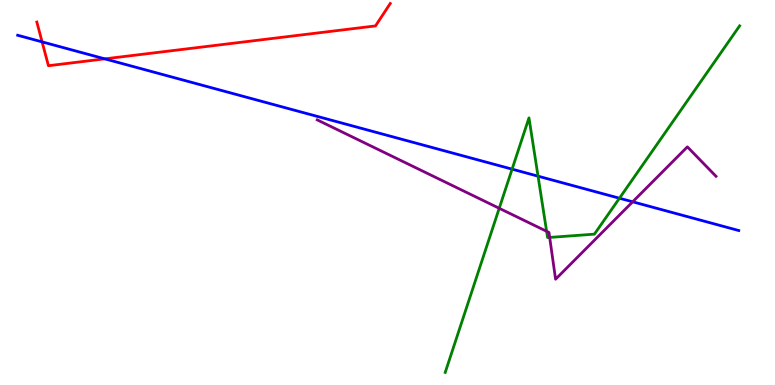[{'lines': ['blue', 'red'], 'intersections': [{'x': 0.543, 'y': 8.91}, {'x': 1.35, 'y': 8.47}]}, {'lines': ['green', 'red'], 'intersections': []}, {'lines': ['purple', 'red'], 'intersections': []}, {'lines': ['blue', 'green'], 'intersections': [{'x': 6.61, 'y': 5.61}, {'x': 6.94, 'y': 5.42}, {'x': 7.99, 'y': 4.85}]}, {'lines': ['blue', 'purple'], 'intersections': [{'x': 8.16, 'y': 4.76}]}, {'lines': ['green', 'purple'], 'intersections': [{'x': 6.44, 'y': 4.59}, {'x': 7.05, 'y': 3.99}, {'x': 7.09, 'y': 3.83}]}]